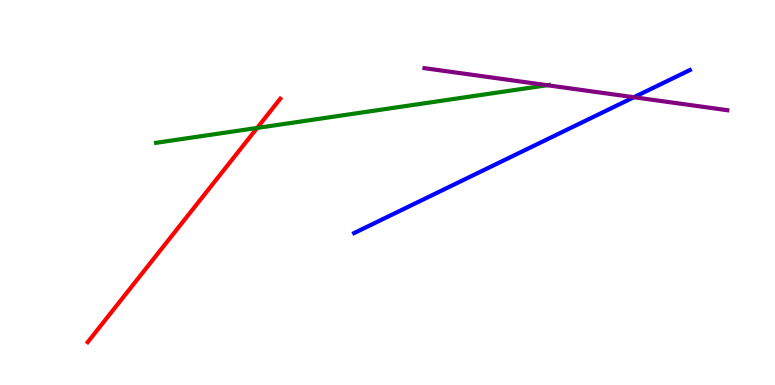[{'lines': ['blue', 'red'], 'intersections': []}, {'lines': ['green', 'red'], 'intersections': [{'x': 3.32, 'y': 6.68}]}, {'lines': ['purple', 'red'], 'intersections': []}, {'lines': ['blue', 'green'], 'intersections': []}, {'lines': ['blue', 'purple'], 'intersections': [{'x': 8.18, 'y': 7.47}]}, {'lines': ['green', 'purple'], 'intersections': [{'x': 7.06, 'y': 7.79}]}]